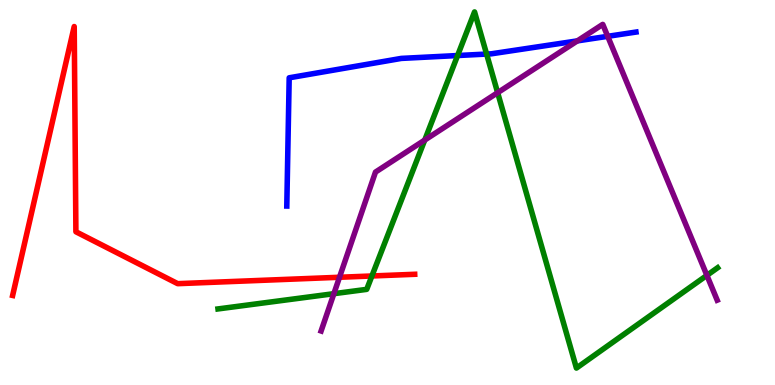[{'lines': ['blue', 'red'], 'intersections': []}, {'lines': ['green', 'red'], 'intersections': [{'x': 4.8, 'y': 2.83}]}, {'lines': ['purple', 'red'], 'intersections': [{'x': 4.38, 'y': 2.8}]}, {'lines': ['blue', 'green'], 'intersections': [{'x': 5.9, 'y': 8.56}, {'x': 6.28, 'y': 8.6}]}, {'lines': ['blue', 'purple'], 'intersections': [{'x': 7.45, 'y': 8.94}, {'x': 7.84, 'y': 9.06}]}, {'lines': ['green', 'purple'], 'intersections': [{'x': 4.31, 'y': 2.37}, {'x': 5.48, 'y': 6.36}, {'x': 6.42, 'y': 7.59}, {'x': 9.12, 'y': 2.85}]}]